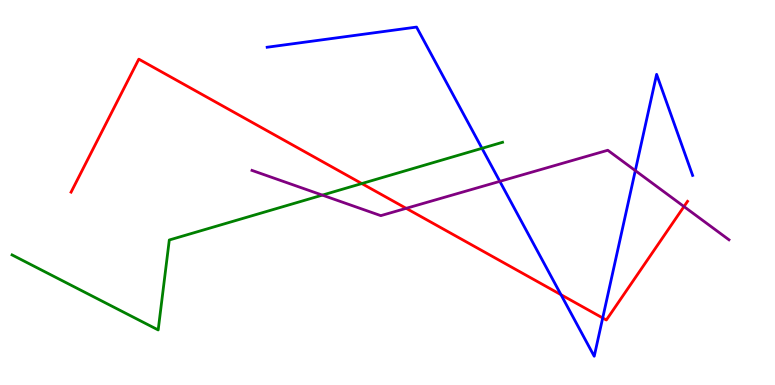[{'lines': ['blue', 'red'], 'intersections': [{'x': 7.24, 'y': 2.35}, {'x': 7.78, 'y': 1.74}]}, {'lines': ['green', 'red'], 'intersections': [{'x': 4.67, 'y': 5.23}]}, {'lines': ['purple', 'red'], 'intersections': [{'x': 5.24, 'y': 4.59}, {'x': 8.83, 'y': 4.64}]}, {'lines': ['blue', 'green'], 'intersections': [{'x': 6.22, 'y': 6.15}]}, {'lines': ['blue', 'purple'], 'intersections': [{'x': 6.45, 'y': 5.29}, {'x': 8.2, 'y': 5.57}]}, {'lines': ['green', 'purple'], 'intersections': [{'x': 4.16, 'y': 4.93}]}]